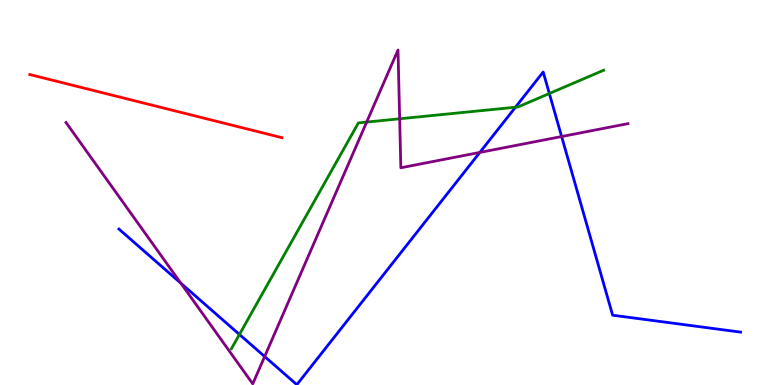[{'lines': ['blue', 'red'], 'intersections': []}, {'lines': ['green', 'red'], 'intersections': []}, {'lines': ['purple', 'red'], 'intersections': []}, {'lines': ['blue', 'green'], 'intersections': [{'x': 3.09, 'y': 1.31}, {'x': 6.65, 'y': 7.22}, {'x': 7.09, 'y': 7.57}]}, {'lines': ['blue', 'purple'], 'intersections': [{'x': 2.33, 'y': 2.64}, {'x': 3.41, 'y': 0.74}, {'x': 6.19, 'y': 6.04}, {'x': 7.25, 'y': 6.45}]}, {'lines': ['green', 'purple'], 'intersections': [{'x': 4.73, 'y': 6.83}, {'x': 5.16, 'y': 6.91}]}]